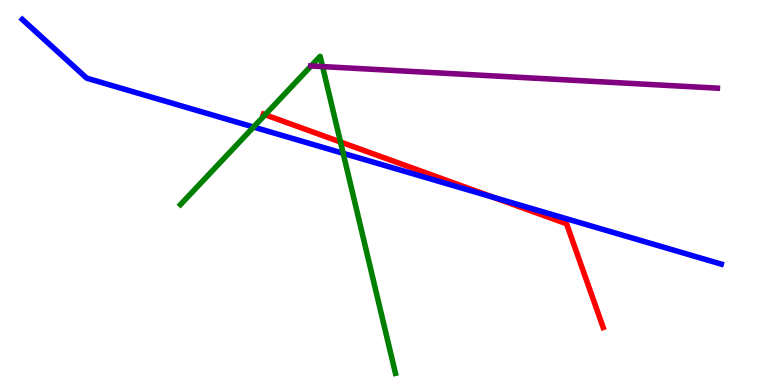[{'lines': ['blue', 'red'], 'intersections': [{'x': 6.37, 'y': 4.87}]}, {'lines': ['green', 'red'], 'intersections': [{'x': 3.42, 'y': 7.02}, {'x': 4.39, 'y': 6.31}]}, {'lines': ['purple', 'red'], 'intersections': []}, {'lines': ['blue', 'green'], 'intersections': [{'x': 3.27, 'y': 6.7}, {'x': 4.43, 'y': 6.02}]}, {'lines': ['blue', 'purple'], 'intersections': []}, {'lines': ['green', 'purple'], 'intersections': [{'x': 4.01, 'y': 8.29}, {'x': 4.16, 'y': 8.27}]}]